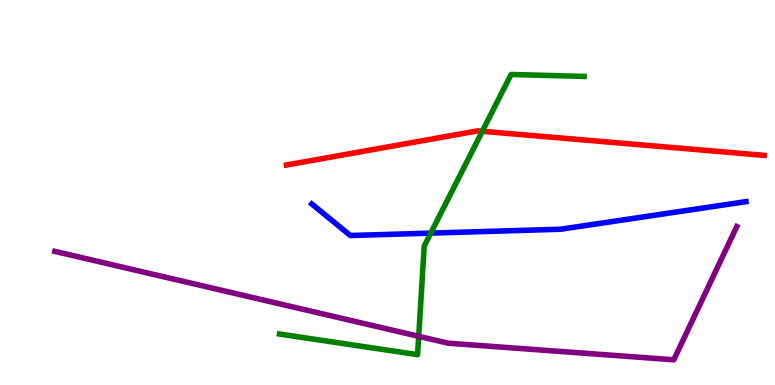[{'lines': ['blue', 'red'], 'intersections': []}, {'lines': ['green', 'red'], 'intersections': [{'x': 6.22, 'y': 6.59}]}, {'lines': ['purple', 'red'], 'intersections': []}, {'lines': ['blue', 'green'], 'intersections': [{'x': 5.56, 'y': 3.95}]}, {'lines': ['blue', 'purple'], 'intersections': []}, {'lines': ['green', 'purple'], 'intersections': [{'x': 5.4, 'y': 1.26}]}]